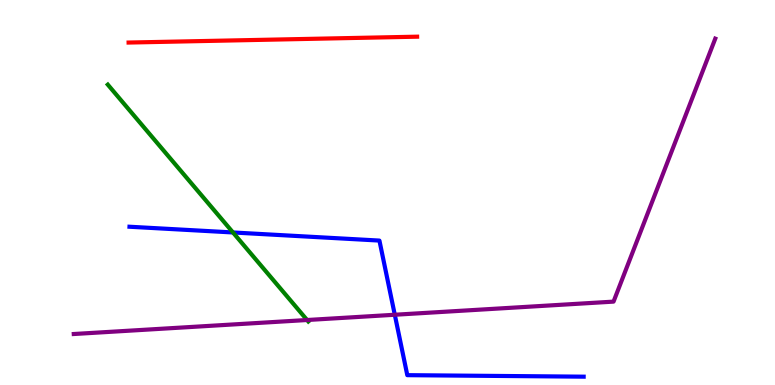[{'lines': ['blue', 'red'], 'intersections': []}, {'lines': ['green', 'red'], 'intersections': []}, {'lines': ['purple', 'red'], 'intersections': []}, {'lines': ['blue', 'green'], 'intersections': [{'x': 3.01, 'y': 3.96}]}, {'lines': ['blue', 'purple'], 'intersections': [{'x': 5.09, 'y': 1.82}]}, {'lines': ['green', 'purple'], 'intersections': [{'x': 3.96, 'y': 1.69}]}]